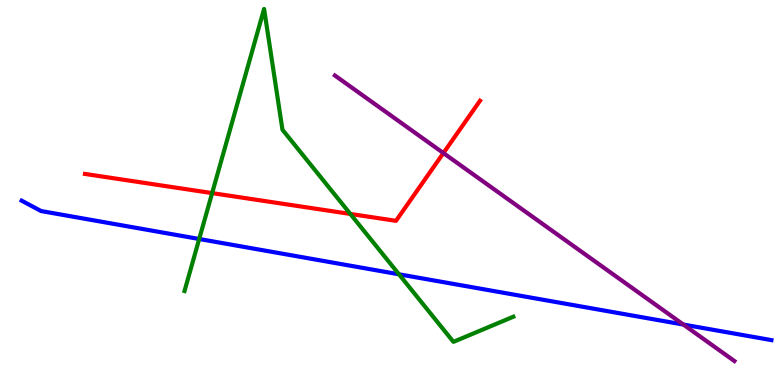[{'lines': ['blue', 'red'], 'intersections': []}, {'lines': ['green', 'red'], 'intersections': [{'x': 2.74, 'y': 4.98}, {'x': 4.52, 'y': 4.44}]}, {'lines': ['purple', 'red'], 'intersections': [{'x': 5.72, 'y': 6.02}]}, {'lines': ['blue', 'green'], 'intersections': [{'x': 2.57, 'y': 3.79}, {'x': 5.15, 'y': 2.88}]}, {'lines': ['blue', 'purple'], 'intersections': [{'x': 8.82, 'y': 1.57}]}, {'lines': ['green', 'purple'], 'intersections': []}]